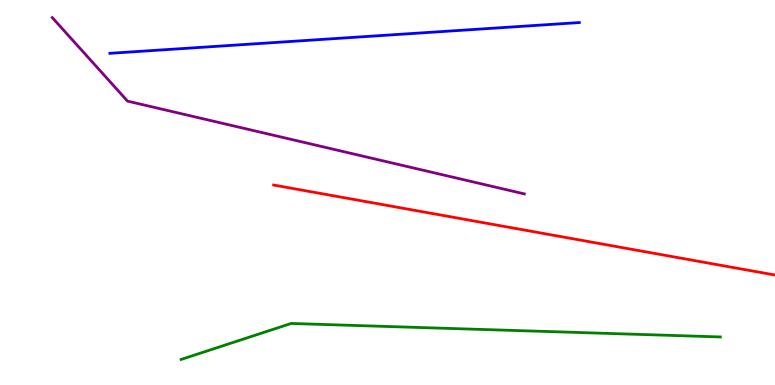[{'lines': ['blue', 'red'], 'intersections': []}, {'lines': ['green', 'red'], 'intersections': []}, {'lines': ['purple', 'red'], 'intersections': []}, {'lines': ['blue', 'green'], 'intersections': []}, {'lines': ['blue', 'purple'], 'intersections': []}, {'lines': ['green', 'purple'], 'intersections': []}]